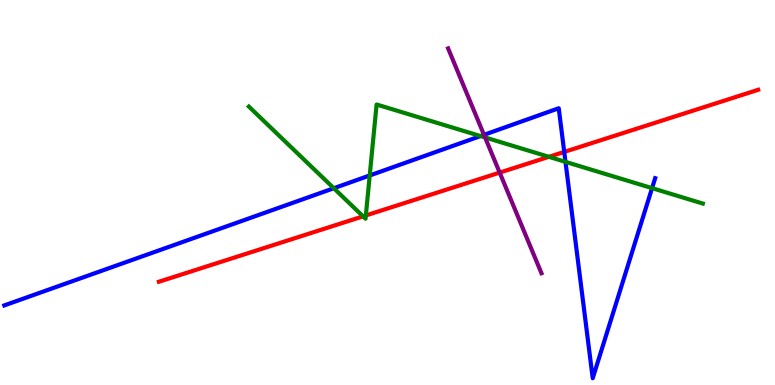[{'lines': ['blue', 'red'], 'intersections': [{'x': 7.28, 'y': 6.05}]}, {'lines': ['green', 'red'], 'intersections': [{'x': 4.68, 'y': 4.38}, {'x': 4.72, 'y': 4.4}, {'x': 7.08, 'y': 5.93}]}, {'lines': ['purple', 'red'], 'intersections': [{'x': 6.45, 'y': 5.52}]}, {'lines': ['blue', 'green'], 'intersections': [{'x': 4.31, 'y': 5.11}, {'x': 4.77, 'y': 5.44}, {'x': 6.2, 'y': 6.47}, {'x': 7.3, 'y': 5.8}, {'x': 8.41, 'y': 5.11}]}, {'lines': ['blue', 'purple'], 'intersections': [{'x': 6.25, 'y': 6.5}]}, {'lines': ['green', 'purple'], 'intersections': [{'x': 6.26, 'y': 6.43}]}]